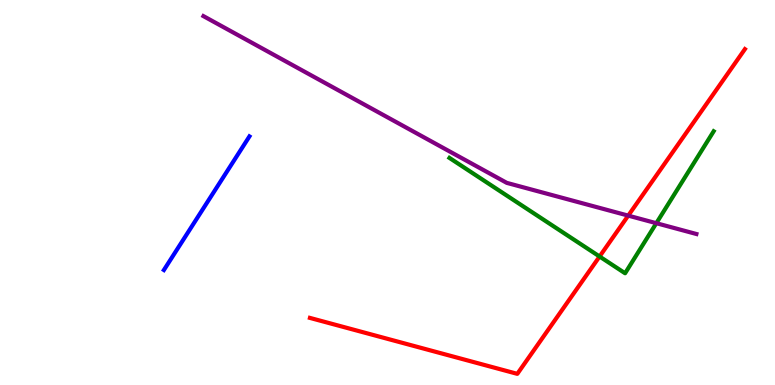[{'lines': ['blue', 'red'], 'intersections': []}, {'lines': ['green', 'red'], 'intersections': [{'x': 7.74, 'y': 3.34}]}, {'lines': ['purple', 'red'], 'intersections': [{'x': 8.11, 'y': 4.4}]}, {'lines': ['blue', 'green'], 'intersections': []}, {'lines': ['blue', 'purple'], 'intersections': []}, {'lines': ['green', 'purple'], 'intersections': [{'x': 8.47, 'y': 4.2}]}]